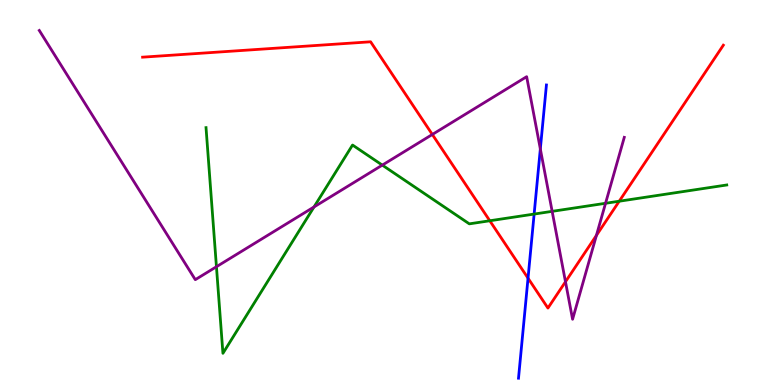[{'lines': ['blue', 'red'], 'intersections': [{'x': 6.81, 'y': 2.77}]}, {'lines': ['green', 'red'], 'intersections': [{'x': 6.32, 'y': 4.27}, {'x': 7.99, 'y': 4.77}]}, {'lines': ['purple', 'red'], 'intersections': [{'x': 5.58, 'y': 6.51}, {'x': 7.3, 'y': 2.68}, {'x': 7.7, 'y': 3.89}]}, {'lines': ['blue', 'green'], 'intersections': [{'x': 6.89, 'y': 4.44}]}, {'lines': ['blue', 'purple'], 'intersections': [{'x': 6.97, 'y': 6.13}]}, {'lines': ['green', 'purple'], 'intersections': [{'x': 2.79, 'y': 3.07}, {'x': 4.05, 'y': 4.62}, {'x': 4.93, 'y': 5.71}, {'x': 7.12, 'y': 4.51}, {'x': 7.81, 'y': 4.72}]}]